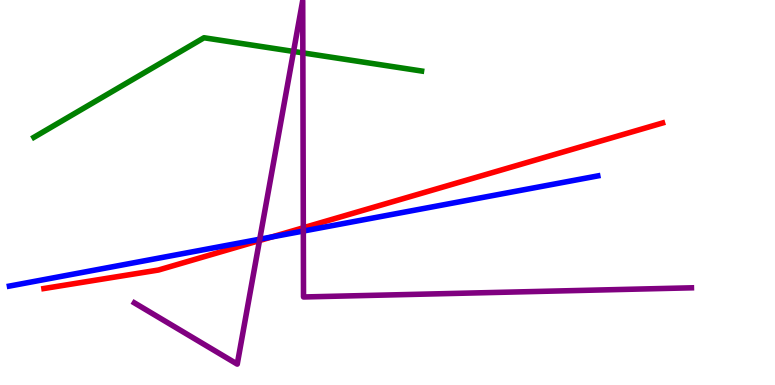[{'lines': ['blue', 'red'], 'intersections': [{'x': 3.51, 'y': 3.85}]}, {'lines': ['green', 'red'], 'intersections': []}, {'lines': ['purple', 'red'], 'intersections': [{'x': 3.35, 'y': 3.75}, {'x': 3.91, 'y': 4.08}]}, {'lines': ['blue', 'green'], 'intersections': []}, {'lines': ['blue', 'purple'], 'intersections': [{'x': 3.35, 'y': 3.79}, {'x': 3.91, 'y': 4.0}]}, {'lines': ['green', 'purple'], 'intersections': [{'x': 3.79, 'y': 8.66}, {'x': 3.91, 'y': 8.63}]}]